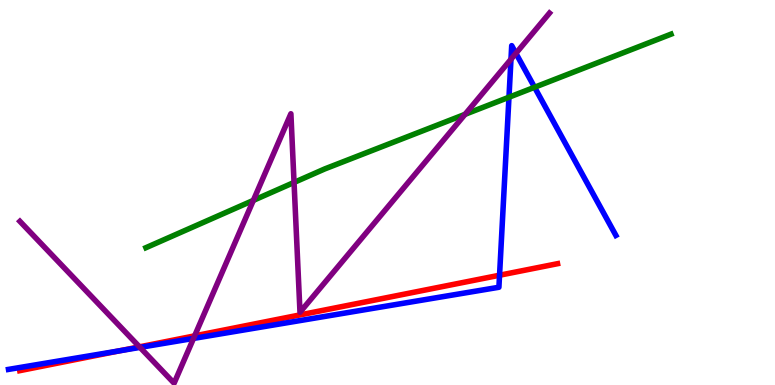[{'lines': ['blue', 'red'], 'intersections': [{'x': 1.54, 'y': 0.888}, {'x': 6.45, 'y': 2.85}]}, {'lines': ['green', 'red'], 'intersections': []}, {'lines': ['purple', 'red'], 'intersections': [{'x': 1.8, 'y': 0.991}, {'x': 2.51, 'y': 1.28}]}, {'lines': ['blue', 'green'], 'intersections': [{'x': 6.57, 'y': 7.47}, {'x': 6.9, 'y': 7.73}]}, {'lines': ['blue', 'purple'], 'intersections': [{'x': 1.81, 'y': 0.977}, {'x': 2.5, 'y': 1.21}, {'x': 6.59, 'y': 8.46}, {'x': 6.66, 'y': 8.61}]}, {'lines': ['green', 'purple'], 'intersections': [{'x': 3.27, 'y': 4.8}, {'x': 3.79, 'y': 5.26}, {'x': 6.0, 'y': 7.03}]}]